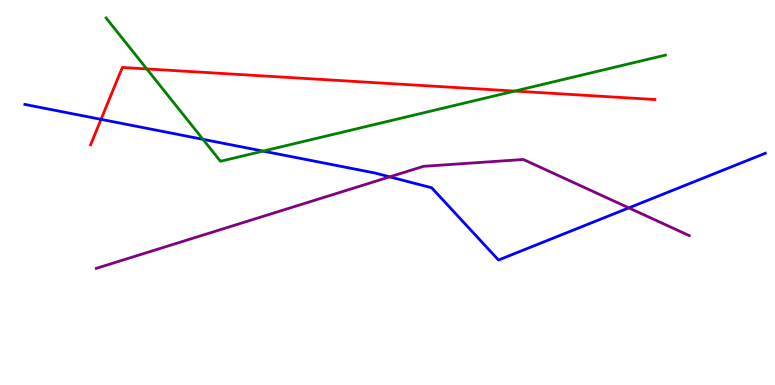[{'lines': ['blue', 'red'], 'intersections': [{'x': 1.3, 'y': 6.9}]}, {'lines': ['green', 'red'], 'intersections': [{'x': 1.89, 'y': 8.21}, {'x': 6.64, 'y': 7.63}]}, {'lines': ['purple', 'red'], 'intersections': []}, {'lines': ['blue', 'green'], 'intersections': [{'x': 2.62, 'y': 6.38}, {'x': 3.4, 'y': 6.08}]}, {'lines': ['blue', 'purple'], 'intersections': [{'x': 5.03, 'y': 5.41}, {'x': 8.11, 'y': 4.6}]}, {'lines': ['green', 'purple'], 'intersections': []}]